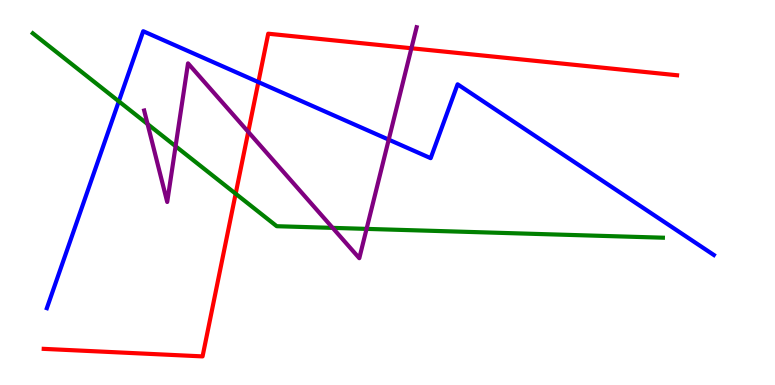[{'lines': ['blue', 'red'], 'intersections': [{'x': 3.33, 'y': 7.87}]}, {'lines': ['green', 'red'], 'intersections': [{'x': 3.04, 'y': 4.97}]}, {'lines': ['purple', 'red'], 'intersections': [{'x': 3.2, 'y': 6.57}, {'x': 5.31, 'y': 8.75}]}, {'lines': ['blue', 'green'], 'intersections': [{'x': 1.53, 'y': 7.37}]}, {'lines': ['blue', 'purple'], 'intersections': [{'x': 5.02, 'y': 6.37}]}, {'lines': ['green', 'purple'], 'intersections': [{'x': 1.9, 'y': 6.78}, {'x': 2.27, 'y': 6.2}, {'x': 4.29, 'y': 4.08}, {'x': 4.73, 'y': 4.06}]}]